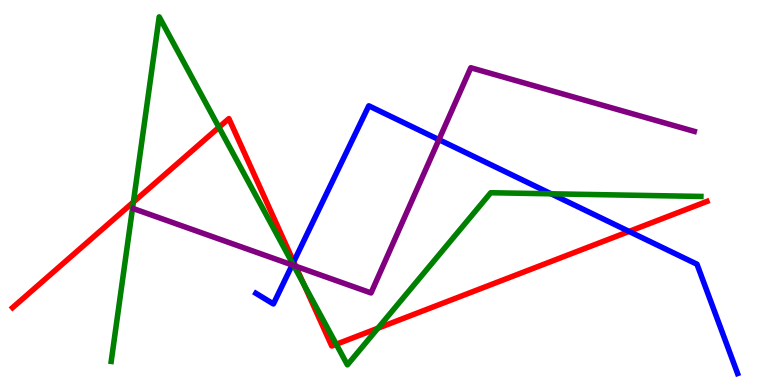[{'lines': ['blue', 'red'], 'intersections': [{'x': 3.79, 'y': 3.2}, {'x': 8.12, 'y': 3.99}]}, {'lines': ['green', 'red'], 'intersections': [{'x': 1.72, 'y': 4.75}, {'x': 2.82, 'y': 6.69}, {'x': 3.92, 'y': 2.61}, {'x': 4.34, 'y': 1.06}, {'x': 4.88, 'y': 1.47}]}, {'lines': ['purple', 'red'], 'intersections': [{'x': 3.81, 'y': 3.09}]}, {'lines': ['blue', 'green'], 'intersections': [{'x': 3.78, 'y': 3.15}, {'x': 7.11, 'y': 4.97}]}, {'lines': ['blue', 'purple'], 'intersections': [{'x': 3.77, 'y': 3.12}, {'x': 5.66, 'y': 6.37}]}, {'lines': ['green', 'purple'], 'intersections': [{'x': 3.79, 'y': 3.1}]}]